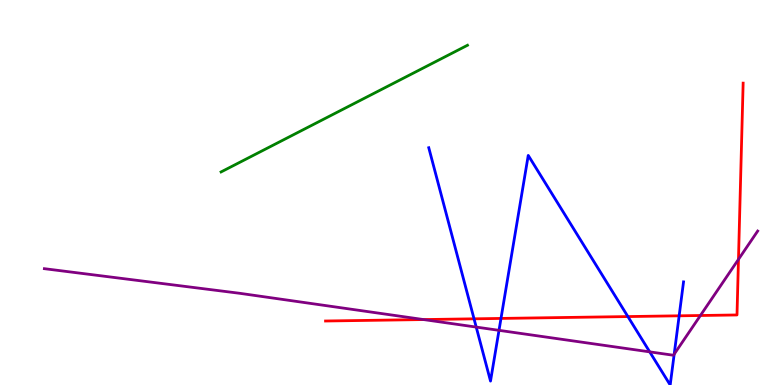[{'lines': ['blue', 'red'], 'intersections': [{'x': 6.12, 'y': 1.72}, {'x': 6.46, 'y': 1.73}, {'x': 8.1, 'y': 1.78}, {'x': 8.76, 'y': 1.8}]}, {'lines': ['green', 'red'], 'intersections': []}, {'lines': ['purple', 'red'], 'intersections': [{'x': 5.47, 'y': 1.7}, {'x': 9.04, 'y': 1.81}, {'x': 9.53, 'y': 3.26}]}, {'lines': ['blue', 'green'], 'intersections': []}, {'lines': ['blue', 'purple'], 'intersections': [{'x': 6.14, 'y': 1.5}, {'x': 6.44, 'y': 1.42}, {'x': 8.38, 'y': 0.861}, {'x': 8.7, 'y': 0.801}]}, {'lines': ['green', 'purple'], 'intersections': []}]